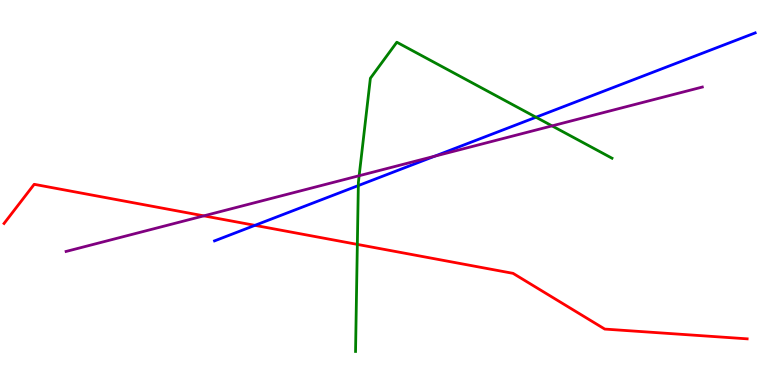[{'lines': ['blue', 'red'], 'intersections': [{'x': 3.29, 'y': 4.15}]}, {'lines': ['green', 'red'], 'intersections': [{'x': 4.61, 'y': 3.65}]}, {'lines': ['purple', 'red'], 'intersections': [{'x': 2.63, 'y': 4.39}]}, {'lines': ['blue', 'green'], 'intersections': [{'x': 4.62, 'y': 5.18}, {'x': 6.92, 'y': 6.96}]}, {'lines': ['blue', 'purple'], 'intersections': [{'x': 5.61, 'y': 5.94}]}, {'lines': ['green', 'purple'], 'intersections': [{'x': 4.63, 'y': 5.44}, {'x': 7.12, 'y': 6.73}]}]